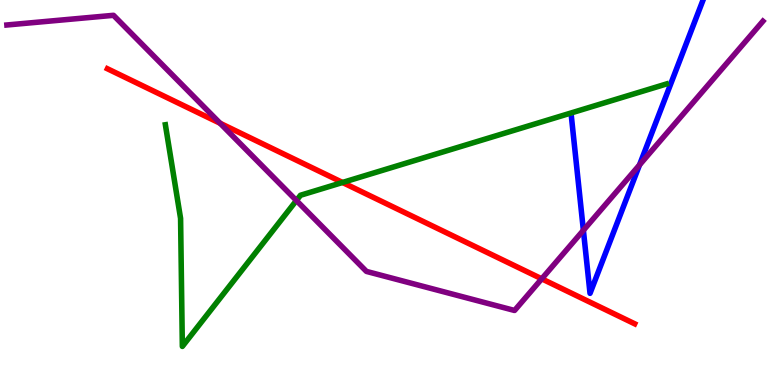[{'lines': ['blue', 'red'], 'intersections': []}, {'lines': ['green', 'red'], 'intersections': [{'x': 4.42, 'y': 5.26}]}, {'lines': ['purple', 'red'], 'intersections': [{'x': 2.84, 'y': 6.8}, {'x': 6.99, 'y': 2.76}]}, {'lines': ['blue', 'green'], 'intersections': []}, {'lines': ['blue', 'purple'], 'intersections': [{'x': 7.53, 'y': 4.02}, {'x': 8.25, 'y': 5.72}]}, {'lines': ['green', 'purple'], 'intersections': [{'x': 3.82, 'y': 4.79}]}]